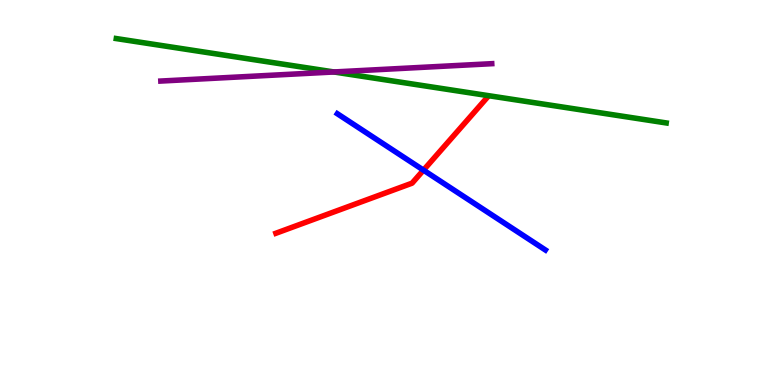[{'lines': ['blue', 'red'], 'intersections': [{'x': 5.46, 'y': 5.58}]}, {'lines': ['green', 'red'], 'intersections': []}, {'lines': ['purple', 'red'], 'intersections': []}, {'lines': ['blue', 'green'], 'intersections': []}, {'lines': ['blue', 'purple'], 'intersections': []}, {'lines': ['green', 'purple'], 'intersections': [{'x': 4.31, 'y': 8.13}]}]